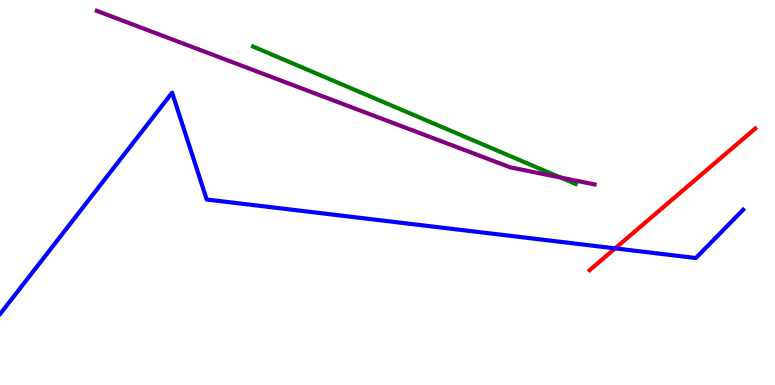[{'lines': ['blue', 'red'], 'intersections': [{'x': 7.94, 'y': 3.55}]}, {'lines': ['green', 'red'], 'intersections': []}, {'lines': ['purple', 'red'], 'intersections': []}, {'lines': ['blue', 'green'], 'intersections': []}, {'lines': ['blue', 'purple'], 'intersections': []}, {'lines': ['green', 'purple'], 'intersections': [{'x': 7.23, 'y': 5.39}]}]